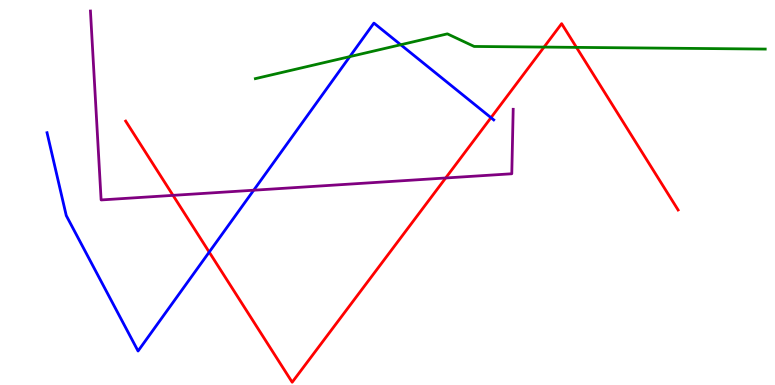[{'lines': ['blue', 'red'], 'intersections': [{'x': 2.7, 'y': 3.45}, {'x': 6.34, 'y': 6.94}]}, {'lines': ['green', 'red'], 'intersections': [{'x': 7.02, 'y': 8.78}, {'x': 7.44, 'y': 8.77}]}, {'lines': ['purple', 'red'], 'intersections': [{'x': 2.23, 'y': 4.93}, {'x': 5.75, 'y': 5.38}]}, {'lines': ['blue', 'green'], 'intersections': [{'x': 4.51, 'y': 8.53}, {'x': 5.17, 'y': 8.84}]}, {'lines': ['blue', 'purple'], 'intersections': [{'x': 3.27, 'y': 5.06}]}, {'lines': ['green', 'purple'], 'intersections': []}]